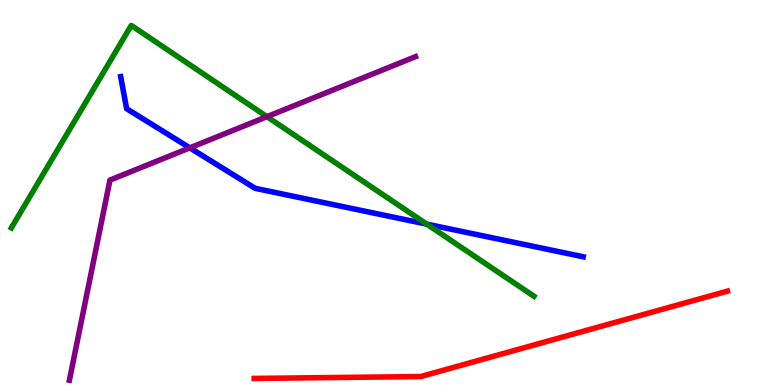[{'lines': ['blue', 'red'], 'intersections': []}, {'lines': ['green', 'red'], 'intersections': []}, {'lines': ['purple', 'red'], 'intersections': []}, {'lines': ['blue', 'green'], 'intersections': [{'x': 5.51, 'y': 4.18}]}, {'lines': ['blue', 'purple'], 'intersections': [{'x': 2.45, 'y': 6.16}]}, {'lines': ['green', 'purple'], 'intersections': [{'x': 3.44, 'y': 6.97}]}]